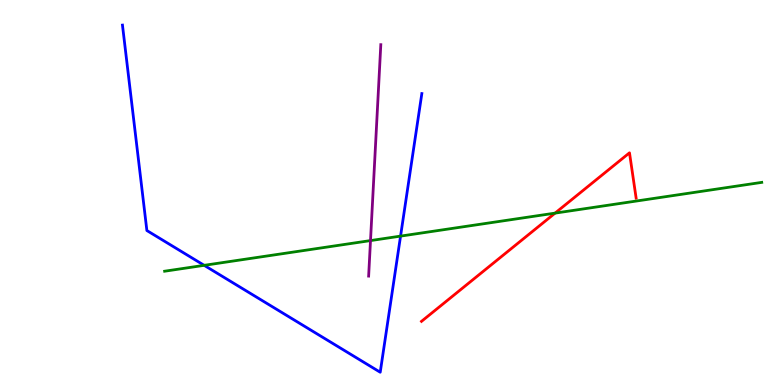[{'lines': ['blue', 'red'], 'intersections': []}, {'lines': ['green', 'red'], 'intersections': [{'x': 7.16, 'y': 4.46}]}, {'lines': ['purple', 'red'], 'intersections': []}, {'lines': ['blue', 'green'], 'intersections': [{'x': 2.63, 'y': 3.11}, {'x': 5.17, 'y': 3.87}]}, {'lines': ['blue', 'purple'], 'intersections': []}, {'lines': ['green', 'purple'], 'intersections': [{'x': 4.78, 'y': 3.75}]}]